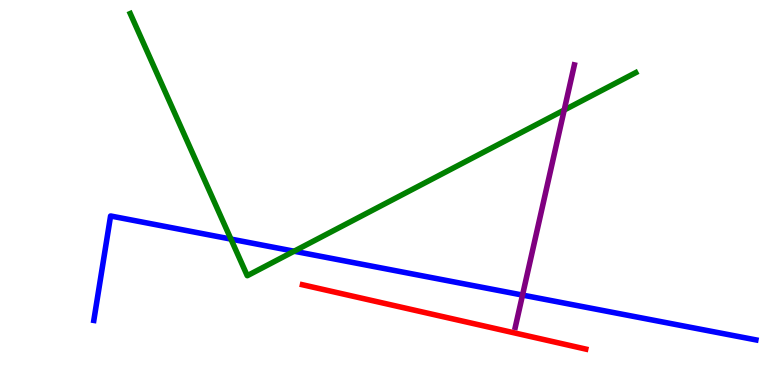[{'lines': ['blue', 'red'], 'intersections': []}, {'lines': ['green', 'red'], 'intersections': []}, {'lines': ['purple', 'red'], 'intersections': []}, {'lines': ['blue', 'green'], 'intersections': [{'x': 2.98, 'y': 3.79}, {'x': 3.79, 'y': 3.47}]}, {'lines': ['blue', 'purple'], 'intersections': [{'x': 6.74, 'y': 2.34}]}, {'lines': ['green', 'purple'], 'intersections': [{'x': 7.28, 'y': 7.14}]}]